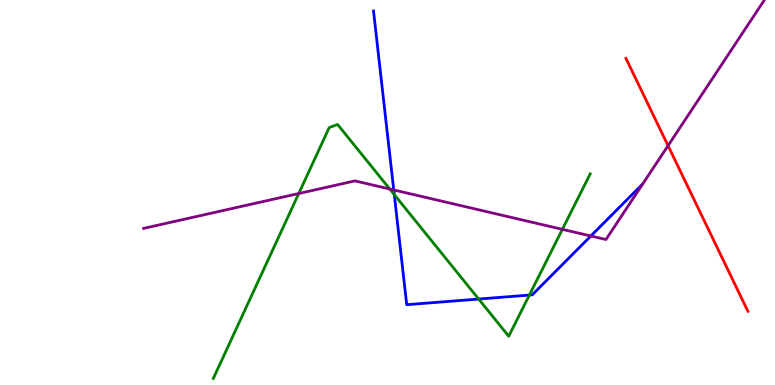[{'lines': ['blue', 'red'], 'intersections': []}, {'lines': ['green', 'red'], 'intersections': []}, {'lines': ['purple', 'red'], 'intersections': [{'x': 8.62, 'y': 6.22}]}, {'lines': ['blue', 'green'], 'intersections': [{'x': 5.09, 'y': 4.95}, {'x': 6.18, 'y': 2.23}, {'x': 6.83, 'y': 2.34}]}, {'lines': ['blue', 'purple'], 'intersections': [{'x': 5.08, 'y': 5.07}, {'x': 7.62, 'y': 3.87}]}, {'lines': ['green', 'purple'], 'intersections': [{'x': 3.85, 'y': 4.97}, {'x': 5.03, 'y': 5.09}, {'x': 7.26, 'y': 4.04}]}]